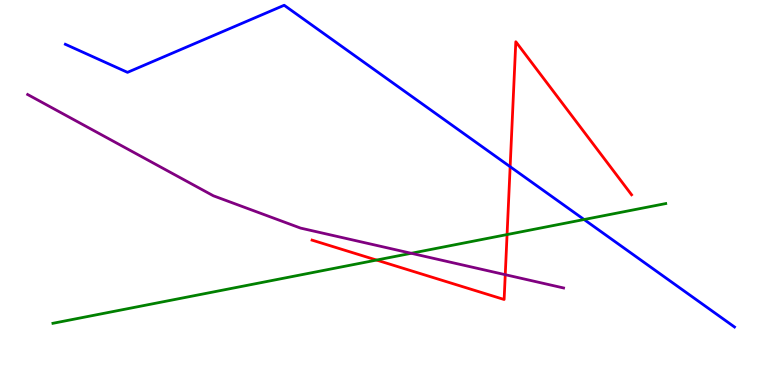[{'lines': ['blue', 'red'], 'intersections': [{'x': 6.58, 'y': 5.67}]}, {'lines': ['green', 'red'], 'intersections': [{'x': 4.86, 'y': 3.25}, {'x': 6.54, 'y': 3.91}]}, {'lines': ['purple', 'red'], 'intersections': [{'x': 6.52, 'y': 2.87}]}, {'lines': ['blue', 'green'], 'intersections': [{'x': 7.54, 'y': 4.3}]}, {'lines': ['blue', 'purple'], 'intersections': []}, {'lines': ['green', 'purple'], 'intersections': [{'x': 5.31, 'y': 3.42}]}]